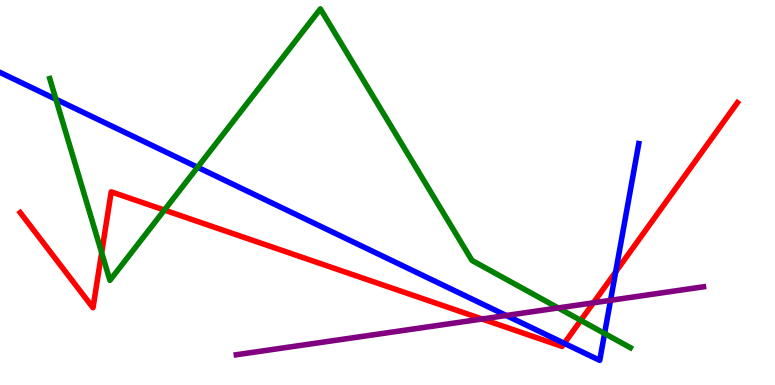[{'lines': ['blue', 'red'], 'intersections': [{'x': 7.28, 'y': 1.08}, {'x': 7.94, 'y': 2.94}]}, {'lines': ['green', 'red'], 'intersections': [{'x': 1.31, 'y': 3.44}, {'x': 2.12, 'y': 4.54}, {'x': 7.49, 'y': 1.68}]}, {'lines': ['purple', 'red'], 'intersections': [{'x': 6.22, 'y': 1.71}, {'x': 7.66, 'y': 2.13}]}, {'lines': ['blue', 'green'], 'intersections': [{'x': 0.721, 'y': 7.42}, {'x': 2.55, 'y': 5.66}, {'x': 7.8, 'y': 1.34}]}, {'lines': ['blue', 'purple'], 'intersections': [{'x': 6.53, 'y': 1.81}, {'x': 7.88, 'y': 2.2}]}, {'lines': ['green', 'purple'], 'intersections': [{'x': 7.2, 'y': 2.0}]}]